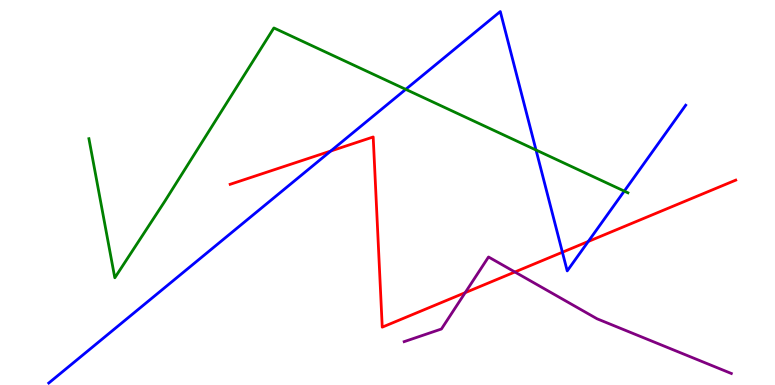[{'lines': ['blue', 'red'], 'intersections': [{'x': 4.27, 'y': 6.08}, {'x': 7.26, 'y': 3.45}, {'x': 7.59, 'y': 3.73}]}, {'lines': ['green', 'red'], 'intersections': []}, {'lines': ['purple', 'red'], 'intersections': [{'x': 6.0, 'y': 2.4}, {'x': 6.64, 'y': 2.94}]}, {'lines': ['blue', 'green'], 'intersections': [{'x': 5.24, 'y': 7.68}, {'x': 6.92, 'y': 6.1}, {'x': 8.06, 'y': 5.04}]}, {'lines': ['blue', 'purple'], 'intersections': []}, {'lines': ['green', 'purple'], 'intersections': []}]